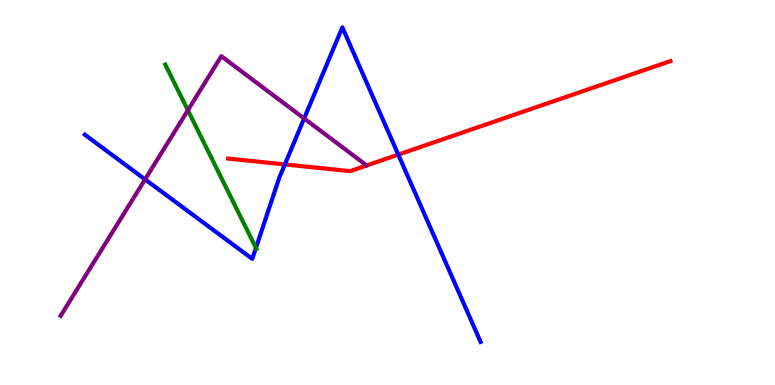[{'lines': ['blue', 'red'], 'intersections': [{'x': 3.68, 'y': 5.73}, {'x': 5.14, 'y': 5.98}]}, {'lines': ['green', 'red'], 'intersections': []}, {'lines': ['purple', 'red'], 'intersections': []}, {'lines': ['blue', 'green'], 'intersections': [{'x': 3.3, 'y': 3.56}]}, {'lines': ['blue', 'purple'], 'intersections': [{'x': 1.87, 'y': 5.34}, {'x': 3.92, 'y': 6.92}]}, {'lines': ['green', 'purple'], 'intersections': [{'x': 2.42, 'y': 7.14}]}]